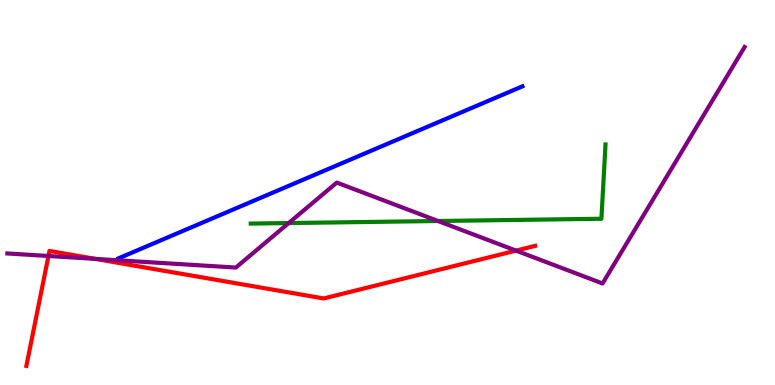[{'lines': ['blue', 'red'], 'intersections': []}, {'lines': ['green', 'red'], 'intersections': []}, {'lines': ['purple', 'red'], 'intersections': [{'x': 0.625, 'y': 3.35}, {'x': 1.23, 'y': 3.28}, {'x': 6.66, 'y': 3.49}]}, {'lines': ['blue', 'green'], 'intersections': []}, {'lines': ['blue', 'purple'], 'intersections': []}, {'lines': ['green', 'purple'], 'intersections': [{'x': 3.73, 'y': 4.21}, {'x': 5.65, 'y': 4.26}]}]